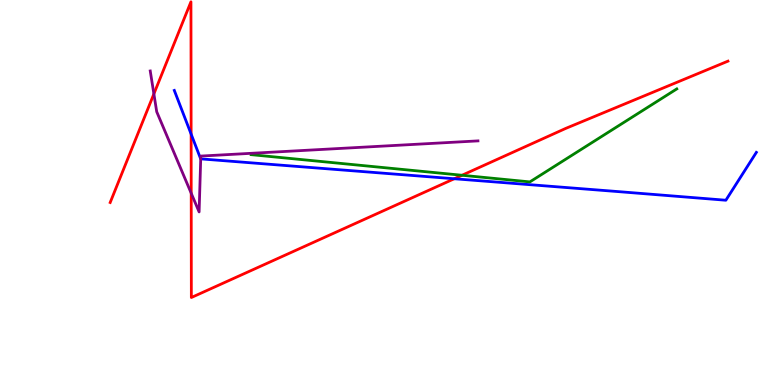[{'lines': ['blue', 'red'], 'intersections': [{'x': 2.47, 'y': 6.52}, {'x': 5.86, 'y': 5.36}]}, {'lines': ['green', 'red'], 'intersections': [{'x': 5.96, 'y': 5.45}]}, {'lines': ['purple', 'red'], 'intersections': [{'x': 1.99, 'y': 7.56}, {'x': 2.47, 'y': 4.98}]}, {'lines': ['blue', 'green'], 'intersections': []}, {'lines': ['blue', 'purple'], 'intersections': [{'x': 2.59, 'y': 5.87}]}, {'lines': ['green', 'purple'], 'intersections': []}]